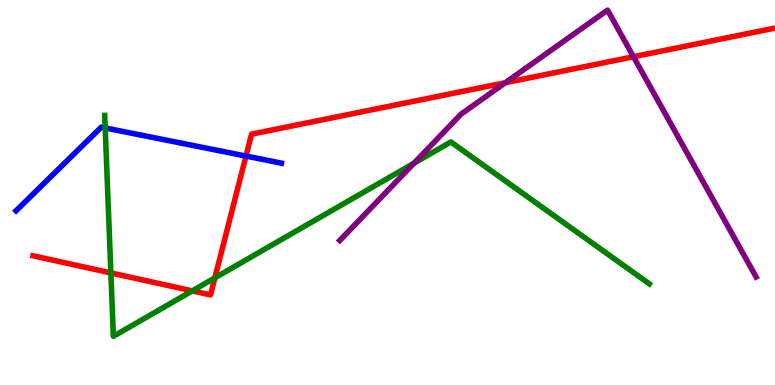[{'lines': ['blue', 'red'], 'intersections': [{'x': 3.17, 'y': 5.95}]}, {'lines': ['green', 'red'], 'intersections': [{'x': 1.43, 'y': 2.91}, {'x': 2.48, 'y': 2.44}, {'x': 2.77, 'y': 2.78}]}, {'lines': ['purple', 'red'], 'intersections': [{'x': 6.52, 'y': 7.85}, {'x': 8.17, 'y': 8.53}]}, {'lines': ['blue', 'green'], 'intersections': [{'x': 1.36, 'y': 6.68}]}, {'lines': ['blue', 'purple'], 'intersections': []}, {'lines': ['green', 'purple'], 'intersections': [{'x': 5.34, 'y': 5.76}]}]